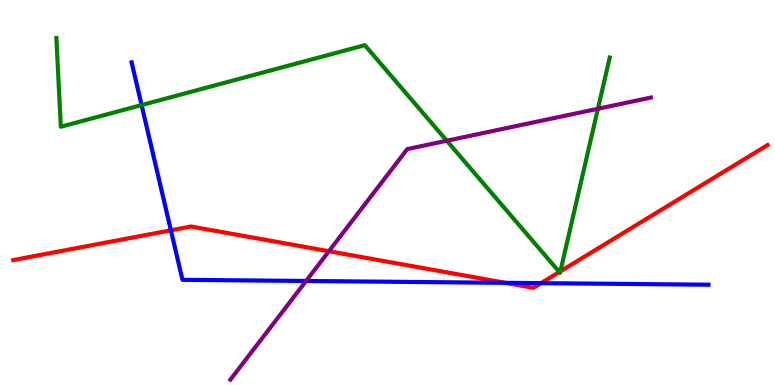[{'lines': ['blue', 'red'], 'intersections': [{'x': 2.2, 'y': 4.02}, {'x': 6.52, 'y': 2.65}, {'x': 6.98, 'y': 2.65}]}, {'lines': ['green', 'red'], 'intersections': [{'x': 7.22, 'y': 2.94}, {'x': 7.23, 'y': 2.95}]}, {'lines': ['purple', 'red'], 'intersections': [{'x': 4.24, 'y': 3.47}]}, {'lines': ['blue', 'green'], 'intersections': [{'x': 1.83, 'y': 7.27}]}, {'lines': ['blue', 'purple'], 'intersections': [{'x': 3.95, 'y': 2.7}]}, {'lines': ['green', 'purple'], 'intersections': [{'x': 5.76, 'y': 6.34}, {'x': 7.71, 'y': 7.17}]}]